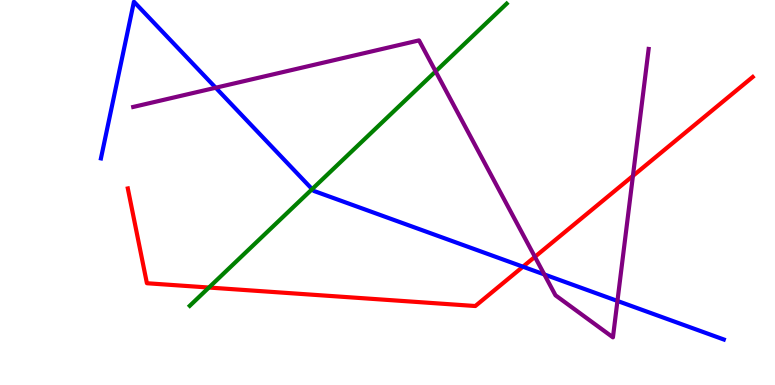[{'lines': ['blue', 'red'], 'intersections': [{'x': 6.75, 'y': 3.07}]}, {'lines': ['green', 'red'], 'intersections': [{'x': 2.7, 'y': 2.53}]}, {'lines': ['purple', 'red'], 'intersections': [{'x': 6.9, 'y': 3.33}, {'x': 8.17, 'y': 5.43}]}, {'lines': ['blue', 'green'], 'intersections': [{'x': 4.03, 'y': 5.09}]}, {'lines': ['blue', 'purple'], 'intersections': [{'x': 2.78, 'y': 7.72}, {'x': 7.02, 'y': 2.87}, {'x': 7.97, 'y': 2.18}]}, {'lines': ['green', 'purple'], 'intersections': [{'x': 5.62, 'y': 8.15}]}]